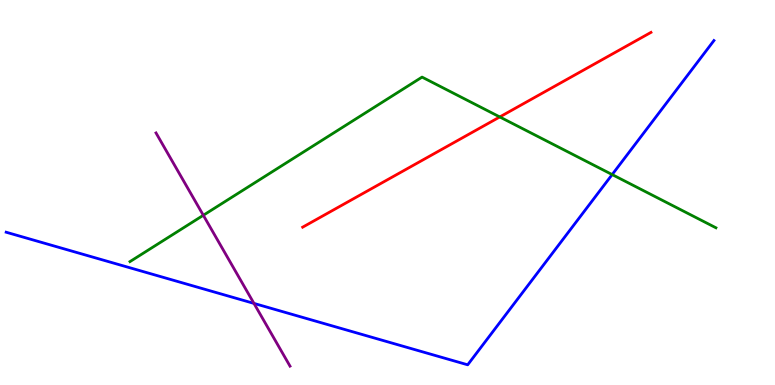[{'lines': ['blue', 'red'], 'intersections': []}, {'lines': ['green', 'red'], 'intersections': [{'x': 6.45, 'y': 6.96}]}, {'lines': ['purple', 'red'], 'intersections': []}, {'lines': ['blue', 'green'], 'intersections': [{'x': 7.9, 'y': 5.47}]}, {'lines': ['blue', 'purple'], 'intersections': [{'x': 3.28, 'y': 2.12}]}, {'lines': ['green', 'purple'], 'intersections': [{'x': 2.62, 'y': 4.41}]}]